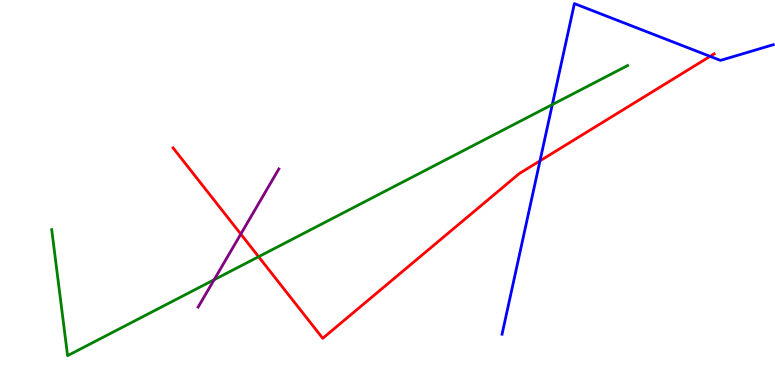[{'lines': ['blue', 'red'], 'intersections': [{'x': 6.97, 'y': 5.82}, {'x': 9.16, 'y': 8.54}]}, {'lines': ['green', 'red'], 'intersections': [{'x': 3.34, 'y': 3.33}]}, {'lines': ['purple', 'red'], 'intersections': [{'x': 3.11, 'y': 3.92}]}, {'lines': ['blue', 'green'], 'intersections': [{'x': 7.13, 'y': 7.28}]}, {'lines': ['blue', 'purple'], 'intersections': []}, {'lines': ['green', 'purple'], 'intersections': [{'x': 2.76, 'y': 2.73}]}]